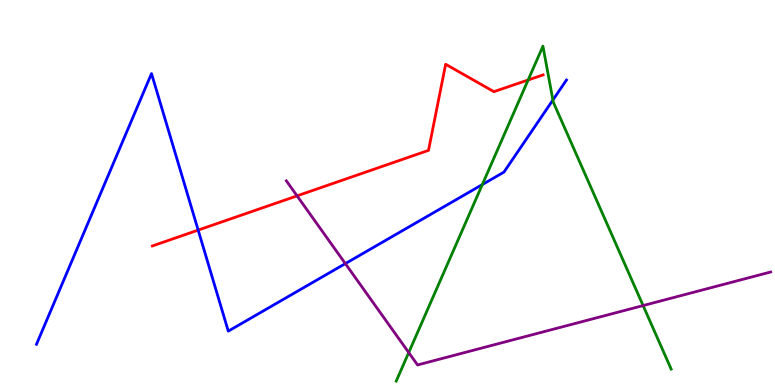[{'lines': ['blue', 'red'], 'intersections': [{'x': 2.56, 'y': 4.02}]}, {'lines': ['green', 'red'], 'intersections': [{'x': 6.81, 'y': 7.92}]}, {'lines': ['purple', 'red'], 'intersections': [{'x': 3.83, 'y': 4.91}]}, {'lines': ['blue', 'green'], 'intersections': [{'x': 6.22, 'y': 5.21}, {'x': 7.13, 'y': 7.4}]}, {'lines': ['blue', 'purple'], 'intersections': [{'x': 4.46, 'y': 3.15}]}, {'lines': ['green', 'purple'], 'intersections': [{'x': 5.27, 'y': 0.843}, {'x': 8.3, 'y': 2.06}]}]